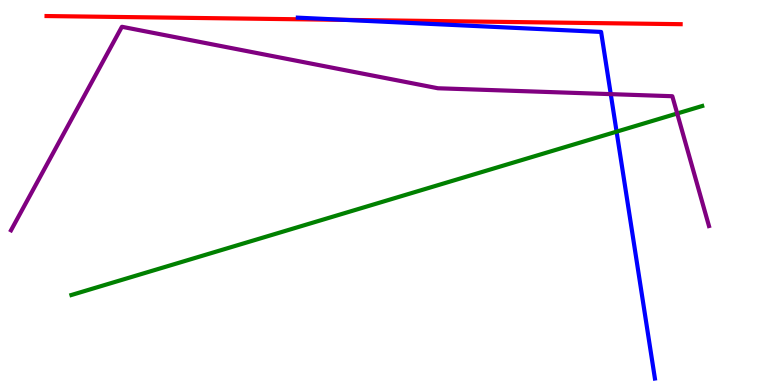[{'lines': ['blue', 'red'], 'intersections': [{'x': 4.45, 'y': 9.48}]}, {'lines': ['green', 'red'], 'intersections': []}, {'lines': ['purple', 'red'], 'intersections': []}, {'lines': ['blue', 'green'], 'intersections': [{'x': 7.96, 'y': 6.58}]}, {'lines': ['blue', 'purple'], 'intersections': [{'x': 7.88, 'y': 7.56}]}, {'lines': ['green', 'purple'], 'intersections': [{'x': 8.74, 'y': 7.05}]}]